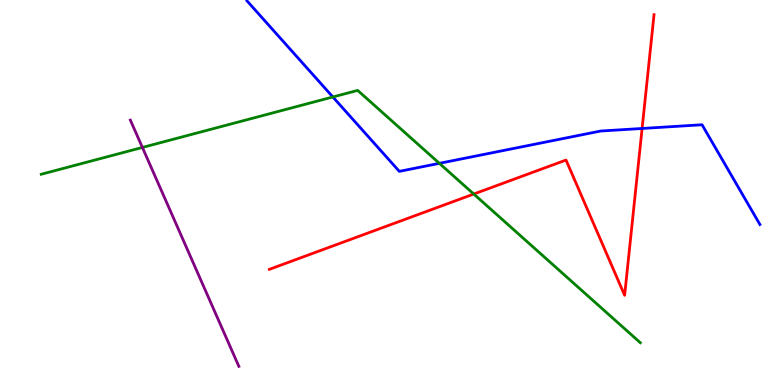[{'lines': ['blue', 'red'], 'intersections': [{'x': 8.29, 'y': 6.66}]}, {'lines': ['green', 'red'], 'intersections': [{'x': 6.11, 'y': 4.96}]}, {'lines': ['purple', 'red'], 'intersections': []}, {'lines': ['blue', 'green'], 'intersections': [{'x': 4.29, 'y': 7.48}, {'x': 5.67, 'y': 5.76}]}, {'lines': ['blue', 'purple'], 'intersections': []}, {'lines': ['green', 'purple'], 'intersections': [{'x': 1.84, 'y': 6.17}]}]